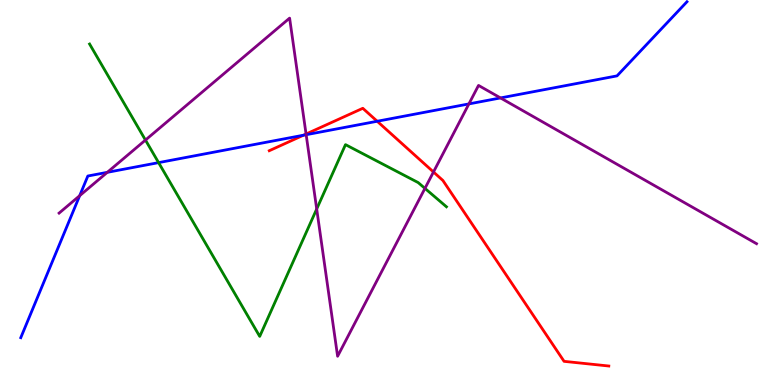[{'lines': ['blue', 'red'], 'intersections': [{'x': 3.92, 'y': 6.49}, {'x': 4.87, 'y': 6.85}]}, {'lines': ['green', 'red'], 'intersections': []}, {'lines': ['purple', 'red'], 'intersections': [{'x': 3.95, 'y': 6.52}, {'x': 5.59, 'y': 5.53}]}, {'lines': ['blue', 'green'], 'intersections': [{'x': 2.05, 'y': 5.78}]}, {'lines': ['blue', 'purple'], 'intersections': [{'x': 1.03, 'y': 4.92}, {'x': 1.38, 'y': 5.52}, {'x': 3.95, 'y': 6.5}, {'x': 6.05, 'y': 7.3}, {'x': 6.46, 'y': 7.46}]}, {'lines': ['green', 'purple'], 'intersections': [{'x': 1.88, 'y': 6.36}, {'x': 4.09, 'y': 4.57}, {'x': 5.48, 'y': 5.11}]}]